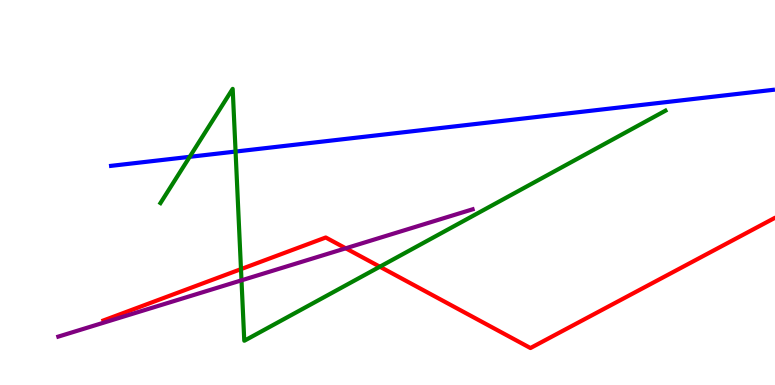[{'lines': ['blue', 'red'], 'intersections': []}, {'lines': ['green', 'red'], 'intersections': [{'x': 3.11, 'y': 3.01}, {'x': 4.9, 'y': 3.07}]}, {'lines': ['purple', 'red'], 'intersections': [{'x': 4.46, 'y': 3.55}]}, {'lines': ['blue', 'green'], 'intersections': [{'x': 2.45, 'y': 5.93}, {'x': 3.04, 'y': 6.06}]}, {'lines': ['blue', 'purple'], 'intersections': []}, {'lines': ['green', 'purple'], 'intersections': [{'x': 3.12, 'y': 2.72}]}]